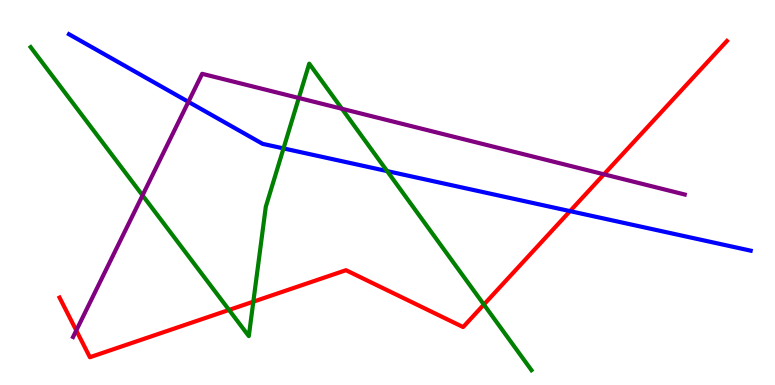[{'lines': ['blue', 'red'], 'intersections': [{'x': 7.36, 'y': 4.52}]}, {'lines': ['green', 'red'], 'intersections': [{'x': 2.96, 'y': 1.95}, {'x': 3.27, 'y': 2.16}, {'x': 6.24, 'y': 2.09}]}, {'lines': ['purple', 'red'], 'intersections': [{'x': 0.984, 'y': 1.42}, {'x': 7.79, 'y': 5.47}]}, {'lines': ['blue', 'green'], 'intersections': [{'x': 3.66, 'y': 6.15}, {'x': 5.0, 'y': 5.56}]}, {'lines': ['blue', 'purple'], 'intersections': [{'x': 2.43, 'y': 7.36}]}, {'lines': ['green', 'purple'], 'intersections': [{'x': 1.84, 'y': 4.93}, {'x': 3.86, 'y': 7.45}, {'x': 4.41, 'y': 7.17}]}]